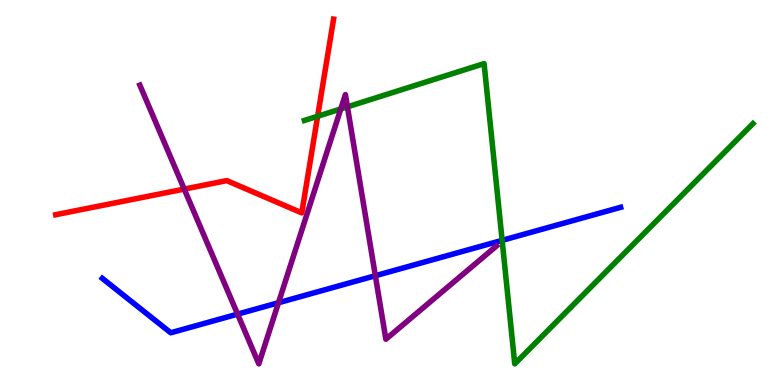[{'lines': ['blue', 'red'], 'intersections': []}, {'lines': ['green', 'red'], 'intersections': [{'x': 4.1, 'y': 6.98}]}, {'lines': ['purple', 'red'], 'intersections': [{'x': 2.38, 'y': 5.09}]}, {'lines': ['blue', 'green'], 'intersections': [{'x': 6.48, 'y': 3.76}]}, {'lines': ['blue', 'purple'], 'intersections': [{'x': 3.07, 'y': 1.84}, {'x': 3.59, 'y': 2.14}, {'x': 4.84, 'y': 2.84}]}, {'lines': ['green', 'purple'], 'intersections': [{'x': 4.4, 'y': 7.17}, {'x': 4.48, 'y': 7.22}]}]